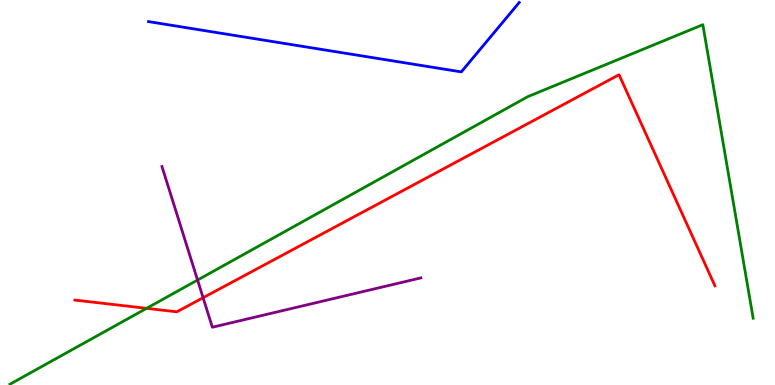[{'lines': ['blue', 'red'], 'intersections': []}, {'lines': ['green', 'red'], 'intersections': [{'x': 1.89, 'y': 1.99}]}, {'lines': ['purple', 'red'], 'intersections': [{'x': 2.62, 'y': 2.27}]}, {'lines': ['blue', 'green'], 'intersections': []}, {'lines': ['blue', 'purple'], 'intersections': []}, {'lines': ['green', 'purple'], 'intersections': [{'x': 2.55, 'y': 2.73}]}]